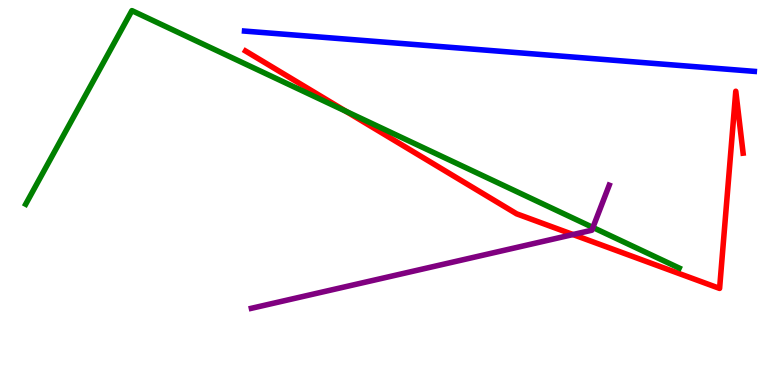[{'lines': ['blue', 'red'], 'intersections': []}, {'lines': ['green', 'red'], 'intersections': [{'x': 4.46, 'y': 7.11}]}, {'lines': ['purple', 'red'], 'intersections': [{'x': 7.39, 'y': 3.91}]}, {'lines': ['blue', 'green'], 'intersections': []}, {'lines': ['blue', 'purple'], 'intersections': []}, {'lines': ['green', 'purple'], 'intersections': [{'x': 7.65, 'y': 4.09}]}]